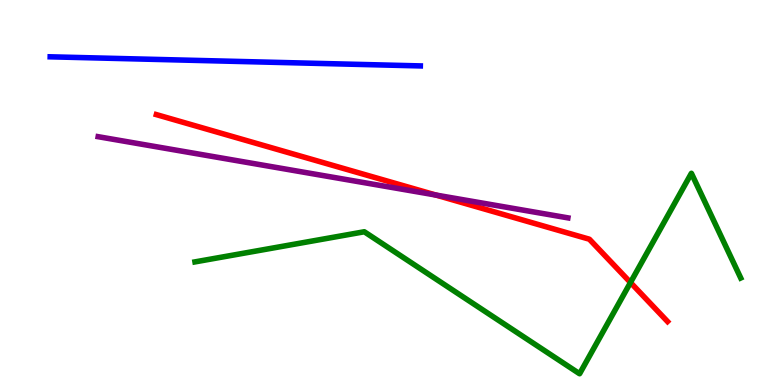[{'lines': ['blue', 'red'], 'intersections': []}, {'lines': ['green', 'red'], 'intersections': [{'x': 8.14, 'y': 2.66}]}, {'lines': ['purple', 'red'], 'intersections': [{'x': 5.62, 'y': 4.93}]}, {'lines': ['blue', 'green'], 'intersections': []}, {'lines': ['blue', 'purple'], 'intersections': []}, {'lines': ['green', 'purple'], 'intersections': []}]